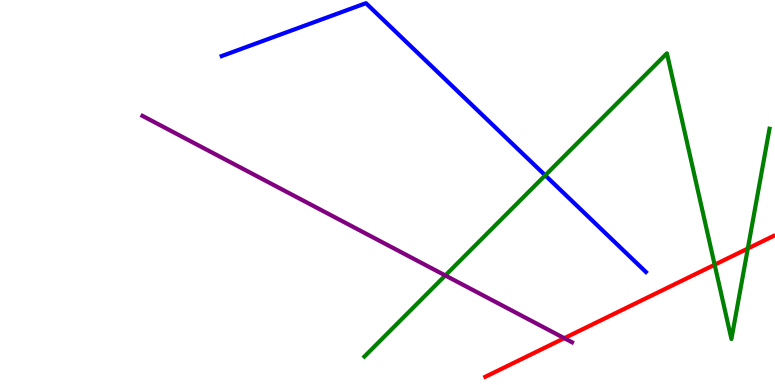[{'lines': ['blue', 'red'], 'intersections': []}, {'lines': ['green', 'red'], 'intersections': [{'x': 9.22, 'y': 3.12}, {'x': 9.65, 'y': 3.54}]}, {'lines': ['purple', 'red'], 'intersections': [{'x': 7.28, 'y': 1.22}]}, {'lines': ['blue', 'green'], 'intersections': [{'x': 7.04, 'y': 5.45}]}, {'lines': ['blue', 'purple'], 'intersections': []}, {'lines': ['green', 'purple'], 'intersections': [{'x': 5.75, 'y': 2.85}]}]